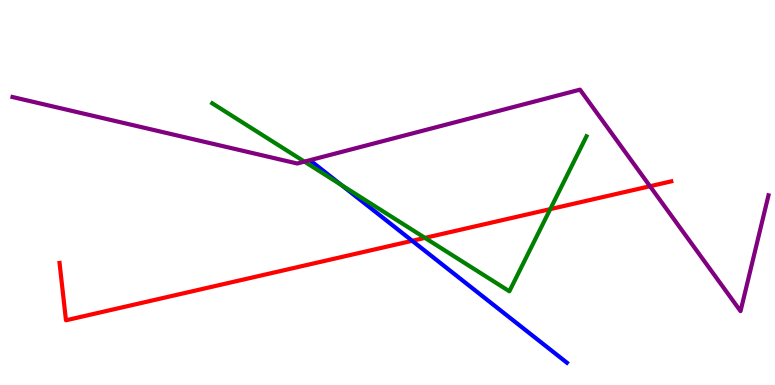[{'lines': ['blue', 'red'], 'intersections': [{'x': 5.32, 'y': 3.75}]}, {'lines': ['green', 'red'], 'intersections': [{'x': 5.48, 'y': 3.82}, {'x': 7.1, 'y': 4.57}]}, {'lines': ['purple', 'red'], 'intersections': [{'x': 8.39, 'y': 5.16}]}, {'lines': ['blue', 'green'], 'intersections': [{'x': 4.41, 'y': 5.19}]}, {'lines': ['blue', 'purple'], 'intersections': []}, {'lines': ['green', 'purple'], 'intersections': [{'x': 3.93, 'y': 5.8}]}]